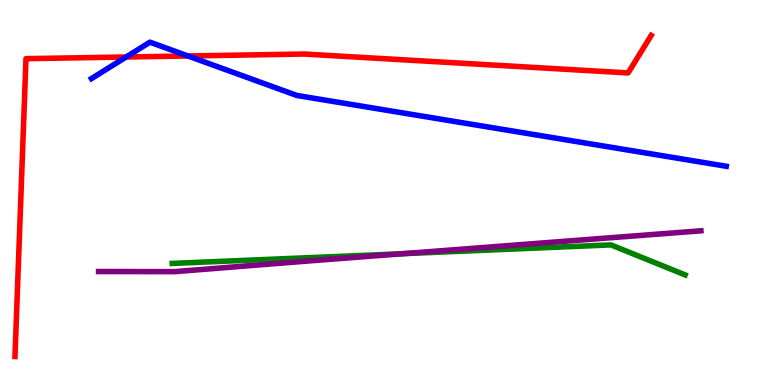[{'lines': ['blue', 'red'], 'intersections': [{'x': 1.63, 'y': 8.52}, {'x': 2.43, 'y': 8.55}]}, {'lines': ['green', 'red'], 'intersections': []}, {'lines': ['purple', 'red'], 'intersections': []}, {'lines': ['blue', 'green'], 'intersections': []}, {'lines': ['blue', 'purple'], 'intersections': []}, {'lines': ['green', 'purple'], 'intersections': [{'x': 5.2, 'y': 3.41}]}]